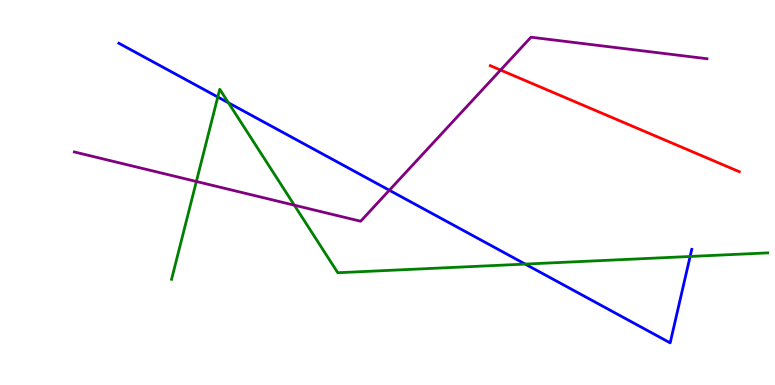[{'lines': ['blue', 'red'], 'intersections': []}, {'lines': ['green', 'red'], 'intersections': []}, {'lines': ['purple', 'red'], 'intersections': [{'x': 6.46, 'y': 8.18}]}, {'lines': ['blue', 'green'], 'intersections': [{'x': 2.81, 'y': 7.48}, {'x': 2.95, 'y': 7.33}, {'x': 6.78, 'y': 3.14}, {'x': 8.9, 'y': 3.34}]}, {'lines': ['blue', 'purple'], 'intersections': [{'x': 5.02, 'y': 5.06}]}, {'lines': ['green', 'purple'], 'intersections': [{'x': 2.53, 'y': 5.29}, {'x': 3.8, 'y': 4.67}]}]